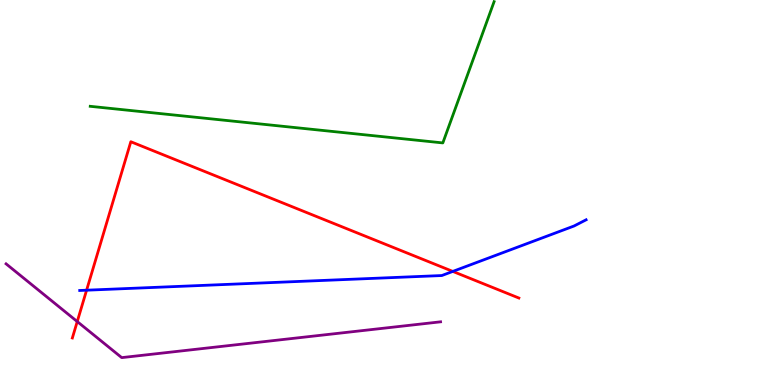[{'lines': ['blue', 'red'], 'intersections': [{'x': 1.12, 'y': 2.46}, {'x': 5.84, 'y': 2.95}]}, {'lines': ['green', 'red'], 'intersections': []}, {'lines': ['purple', 'red'], 'intersections': [{'x': 0.997, 'y': 1.65}]}, {'lines': ['blue', 'green'], 'intersections': []}, {'lines': ['blue', 'purple'], 'intersections': []}, {'lines': ['green', 'purple'], 'intersections': []}]